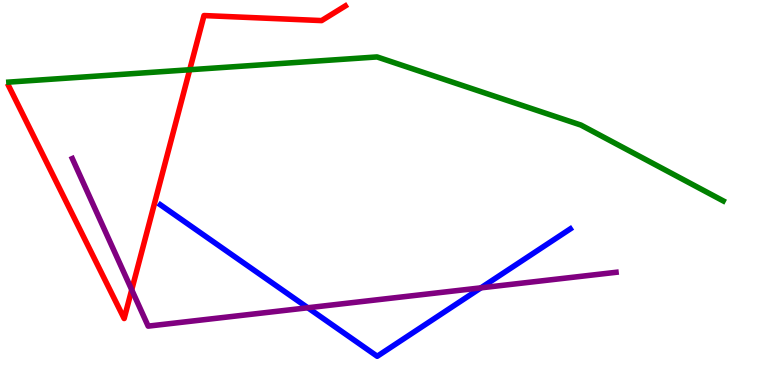[{'lines': ['blue', 'red'], 'intersections': []}, {'lines': ['green', 'red'], 'intersections': [{'x': 2.45, 'y': 8.19}]}, {'lines': ['purple', 'red'], 'intersections': [{'x': 1.7, 'y': 2.47}]}, {'lines': ['blue', 'green'], 'intersections': []}, {'lines': ['blue', 'purple'], 'intersections': [{'x': 3.97, 'y': 2.01}, {'x': 6.21, 'y': 2.52}]}, {'lines': ['green', 'purple'], 'intersections': []}]